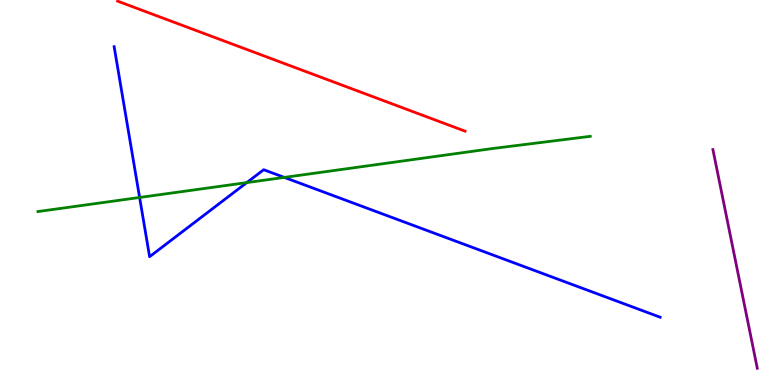[{'lines': ['blue', 'red'], 'intersections': []}, {'lines': ['green', 'red'], 'intersections': []}, {'lines': ['purple', 'red'], 'intersections': []}, {'lines': ['blue', 'green'], 'intersections': [{'x': 1.8, 'y': 4.87}, {'x': 3.18, 'y': 5.26}, {'x': 3.67, 'y': 5.39}]}, {'lines': ['blue', 'purple'], 'intersections': []}, {'lines': ['green', 'purple'], 'intersections': []}]